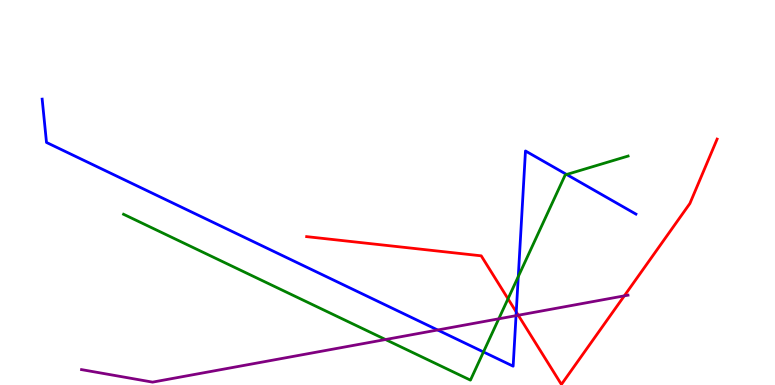[{'lines': ['blue', 'red'], 'intersections': [{'x': 6.66, 'y': 1.9}]}, {'lines': ['green', 'red'], 'intersections': [{'x': 6.56, 'y': 2.24}]}, {'lines': ['purple', 'red'], 'intersections': [{'x': 6.69, 'y': 1.81}, {'x': 8.06, 'y': 2.32}]}, {'lines': ['blue', 'green'], 'intersections': [{'x': 6.24, 'y': 0.858}, {'x': 6.69, 'y': 2.82}, {'x': 7.31, 'y': 5.47}]}, {'lines': ['blue', 'purple'], 'intersections': [{'x': 5.65, 'y': 1.43}, {'x': 6.66, 'y': 1.8}]}, {'lines': ['green', 'purple'], 'intersections': [{'x': 4.97, 'y': 1.18}, {'x': 6.44, 'y': 1.72}]}]